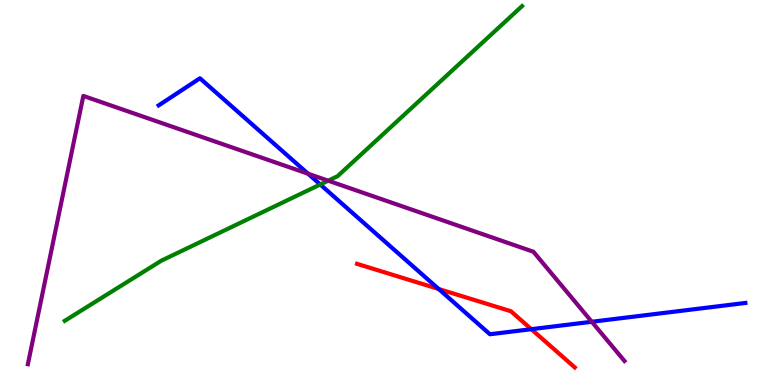[{'lines': ['blue', 'red'], 'intersections': [{'x': 5.66, 'y': 2.49}, {'x': 6.86, 'y': 1.45}]}, {'lines': ['green', 'red'], 'intersections': []}, {'lines': ['purple', 'red'], 'intersections': []}, {'lines': ['blue', 'green'], 'intersections': [{'x': 4.13, 'y': 5.21}]}, {'lines': ['blue', 'purple'], 'intersections': [{'x': 3.98, 'y': 5.49}, {'x': 7.64, 'y': 1.64}]}, {'lines': ['green', 'purple'], 'intersections': [{'x': 4.23, 'y': 5.31}]}]